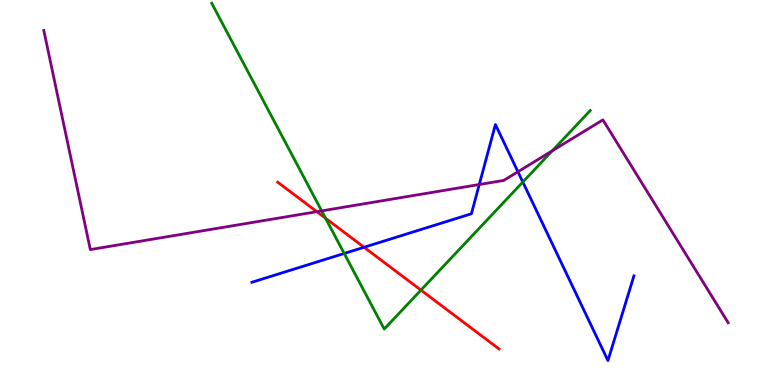[{'lines': ['blue', 'red'], 'intersections': [{'x': 4.7, 'y': 3.58}]}, {'lines': ['green', 'red'], 'intersections': [{'x': 4.2, 'y': 4.33}, {'x': 5.43, 'y': 2.46}]}, {'lines': ['purple', 'red'], 'intersections': [{'x': 4.09, 'y': 4.5}]}, {'lines': ['blue', 'green'], 'intersections': [{'x': 4.44, 'y': 3.42}, {'x': 6.75, 'y': 5.27}]}, {'lines': ['blue', 'purple'], 'intersections': [{'x': 6.18, 'y': 5.21}, {'x': 6.68, 'y': 5.54}]}, {'lines': ['green', 'purple'], 'intersections': [{'x': 4.15, 'y': 4.52}, {'x': 7.13, 'y': 6.08}]}]